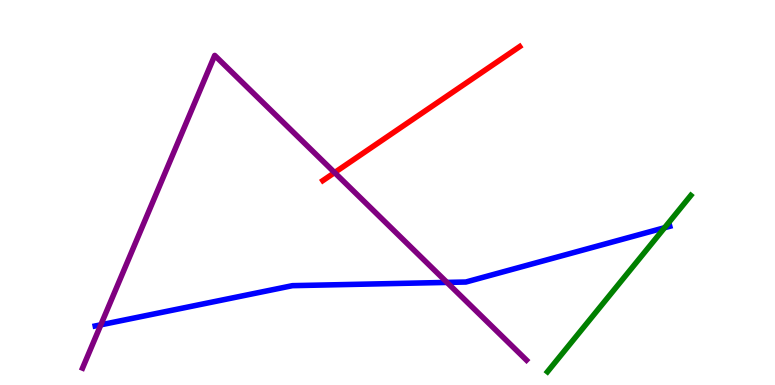[{'lines': ['blue', 'red'], 'intersections': []}, {'lines': ['green', 'red'], 'intersections': []}, {'lines': ['purple', 'red'], 'intersections': [{'x': 4.32, 'y': 5.52}]}, {'lines': ['blue', 'green'], 'intersections': [{'x': 8.58, 'y': 4.09}]}, {'lines': ['blue', 'purple'], 'intersections': [{'x': 1.3, 'y': 1.56}, {'x': 5.77, 'y': 2.66}]}, {'lines': ['green', 'purple'], 'intersections': []}]